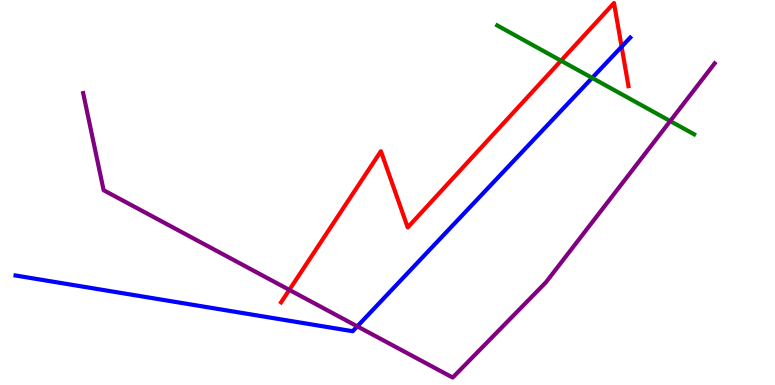[{'lines': ['blue', 'red'], 'intersections': [{'x': 8.02, 'y': 8.79}]}, {'lines': ['green', 'red'], 'intersections': [{'x': 7.24, 'y': 8.42}]}, {'lines': ['purple', 'red'], 'intersections': [{'x': 3.73, 'y': 2.47}]}, {'lines': ['blue', 'green'], 'intersections': [{'x': 7.64, 'y': 7.98}]}, {'lines': ['blue', 'purple'], 'intersections': [{'x': 4.61, 'y': 1.52}]}, {'lines': ['green', 'purple'], 'intersections': [{'x': 8.65, 'y': 6.86}]}]